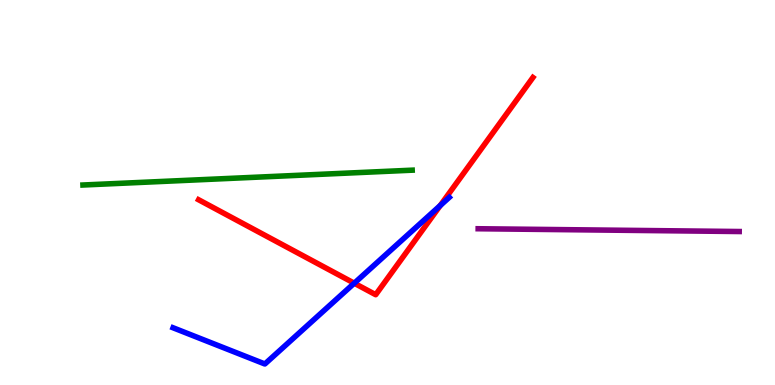[{'lines': ['blue', 'red'], 'intersections': [{'x': 4.57, 'y': 2.64}, {'x': 5.68, 'y': 4.66}]}, {'lines': ['green', 'red'], 'intersections': []}, {'lines': ['purple', 'red'], 'intersections': []}, {'lines': ['blue', 'green'], 'intersections': []}, {'lines': ['blue', 'purple'], 'intersections': []}, {'lines': ['green', 'purple'], 'intersections': []}]